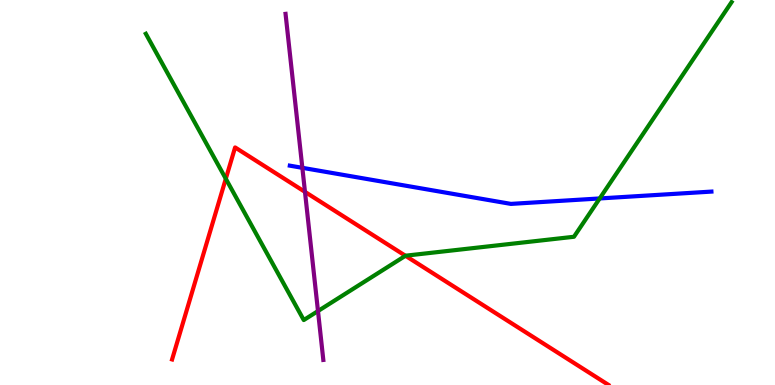[{'lines': ['blue', 'red'], 'intersections': []}, {'lines': ['green', 'red'], 'intersections': [{'x': 2.91, 'y': 5.36}, {'x': 5.23, 'y': 3.36}]}, {'lines': ['purple', 'red'], 'intersections': [{'x': 3.94, 'y': 5.02}]}, {'lines': ['blue', 'green'], 'intersections': [{'x': 7.74, 'y': 4.85}]}, {'lines': ['blue', 'purple'], 'intersections': [{'x': 3.9, 'y': 5.64}]}, {'lines': ['green', 'purple'], 'intersections': [{'x': 4.1, 'y': 1.92}]}]